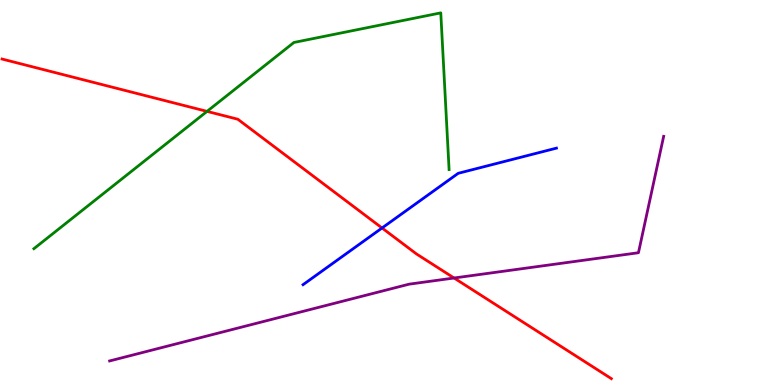[{'lines': ['blue', 'red'], 'intersections': [{'x': 4.93, 'y': 4.08}]}, {'lines': ['green', 'red'], 'intersections': [{'x': 2.67, 'y': 7.11}]}, {'lines': ['purple', 'red'], 'intersections': [{'x': 5.86, 'y': 2.78}]}, {'lines': ['blue', 'green'], 'intersections': []}, {'lines': ['blue', 'purple'], 'intersections': []}, {'lines': ['green', 'purple'], 'intersections': []}]